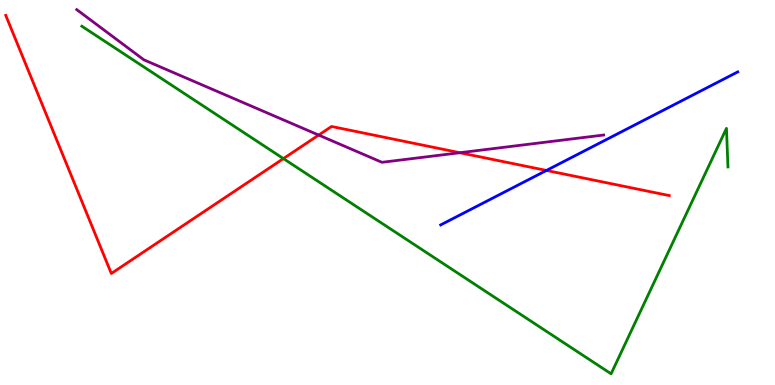[{'lines': ['blue', 'red'], 'intersections': [{'x': 7.05, 'y': 5.57}]}, {'lines': ['green', 'red'], 'intersections': [{'x': 3.66, 'y': 5.88}]}, {'lines': ['purple', 'red'], 'intersections': [{'x': 4.11, 'y': 6.49}, {'x': 5.93, 'y': 6.03}]}, {'lines': ['blue', 'green'], 'intersections': []}, {'lines': ['blue', 'purple'], 'intersections': []}, {'lines': ['green', 'purple'], 'intersections': []}]